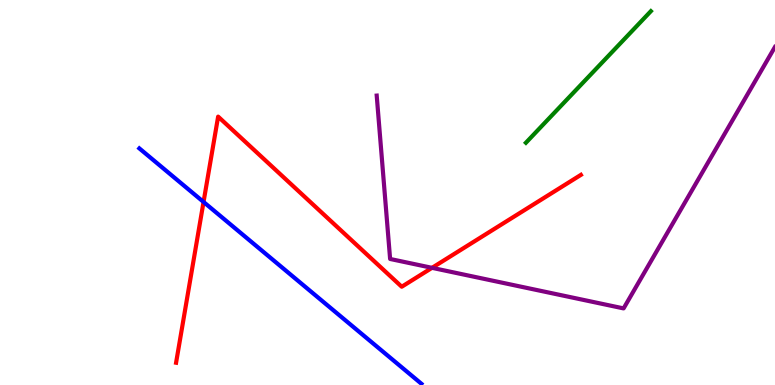[{'lines': ['blue', 'red'], 'intersections': [{'x': 2.63, 'y': 4.75}]}, {'lines': ['green', 'red'], 'intersections': []}, {'lines': ['purple', 'red'], 'intersections': [{'x': 5.57, 'y': 3.04}]}, {'lines': ['blue', 'green'], 'intersections': []}, {'lines': ['blue', 'purple'], 'intersections': []}, {'lines': ['green', 'purple'], 'intersections': []}]